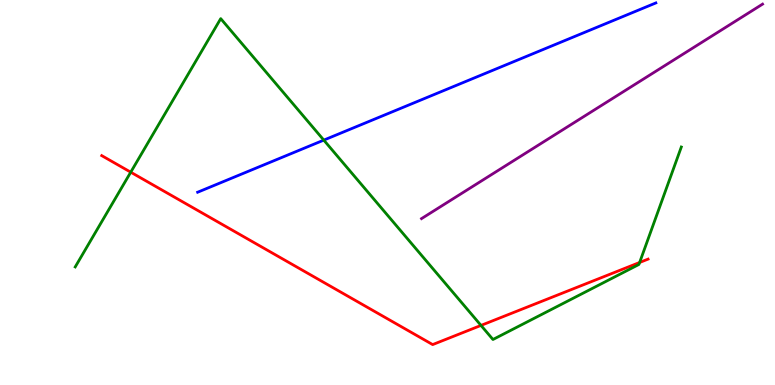[{'lines': ['blue', 'red'], 'intersections': []}, {'lines': ['green', 'red'], 'intersections': [{'x': 1.69, 'y': 5.53}, {'x': 6.21, 'y': 1.55}, {'x': 8.25, 'y': 3.18}]}, {'lines': ['purple', 'red'], 'intersections': []}, {'lines': ['blue', 'green'], 'intersections': [{'x': 4.18, 'y': 6.36}]}, {'lines': ['blue', 'purple'], 'intersections': []}, {'lines': ['green', 'purple'], 'intersections': []}]